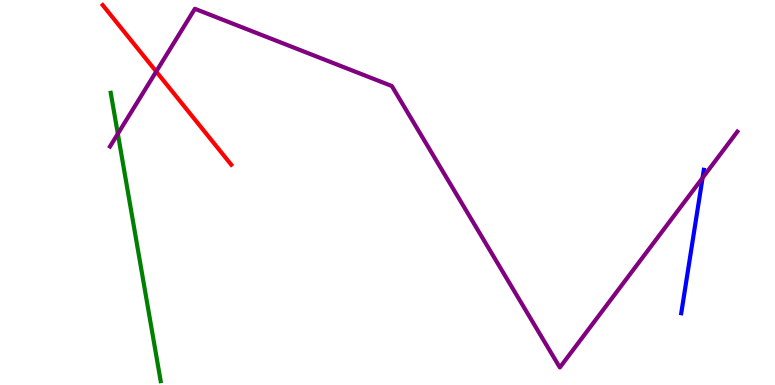[{'lines': ['blue', 'red'], 'intersections': []}, {'lines': ['green', 'red'], 'intersections': []}, {'lines': ['purple', 'red'], 'intersections': [{'x': 2.02, 'y': 8.14}]}, {'lines': ['blue', 'green'], 'intersections': []}, {'lines': ['blue', 'purple'], 'intersections': [{'x': 9.07, 'y': 5.38}]}, {'lines': ['green', 'purple'], 'intersections': [{'x': 1.52, 'y': 6.52}]}]